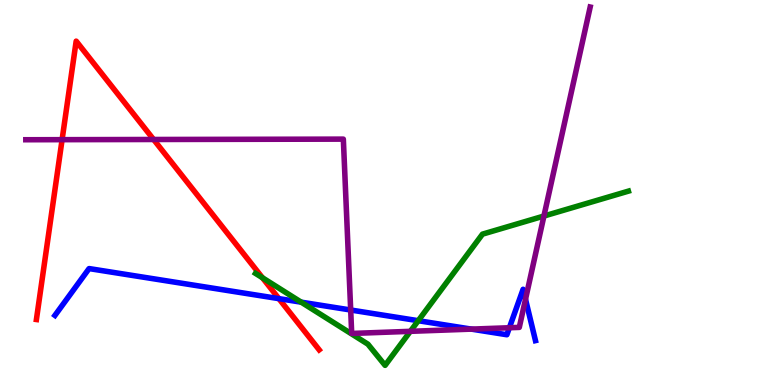[{'lines': ['blue', 'red'], 'intersections': [{'x': 3.6, 'y': 2.24}]}, {'lines': ['green', 'red'], 'intersections': [{'x': 3.39, 'y': 2.78}]}, {'lines': ['purple', 'red'], 'intersections': [{'x': 0.801, 'y': 6.37}, {'x': 1.98, 'y': 6.38}]}, {'lines': ['blue', 'green'], 'intersections': [{'x': 3.89, 'y': 2.15}, {'x': 5.4, 'y': 1.67}]}, {'lines': ['blue', 'purple'], 'intersections': [{'x': 4.53, 'y': 1.95}, {'x': 6.08, 'y': 1.45}, {'x': 6.57, 'y': 1.49}, {'x': 6.78, 'y': 2.23}]}, {'lines': ['green', 'purple'], 'intersections': [{'x': 5.29, 'y': 1.39}, {'x': 7.02, 'y': 4.39}]}]